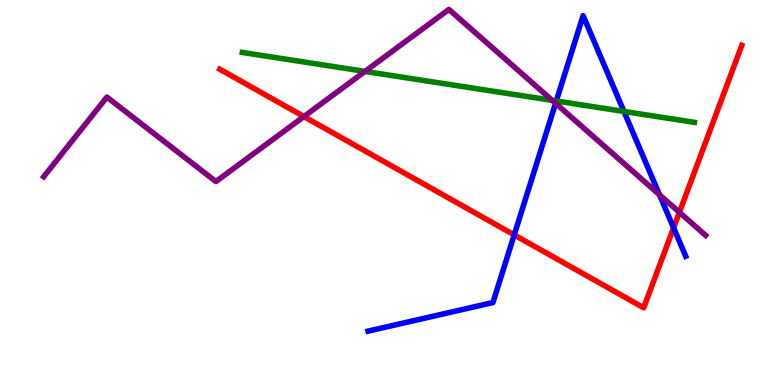[{'lines': ['blue', 'red'], 'intersections': [{'x': 6.64, 'y': 3.9}, {'x': 8.69, 'y': 4.08}]}, {'lines': ['green', 'red'], 'intersections': []}, {'lines': ['purple', 'red'], 'intersections': [{'x': 3.92, 'y': 6.97}, {'x': 8.77, 'y': 4.49}]}, {'lines': ['blue', 'green'], 'intersections': [{'x': 7.18, 'y': 7.38}, {'x': 8.05, 'y': 7.1}]}, {'lines': ['blue', 'purple'], 'intersections': [{'x': 7.17, 'y': 7.32}, {'x': 8.51, 'y': 4.94}]}, {'lines': ['green', 'purple'], 'intersections': [{'x': 4.71, 'y': 8.14}, {'x': 7.13, 'y': 7.39}]}]